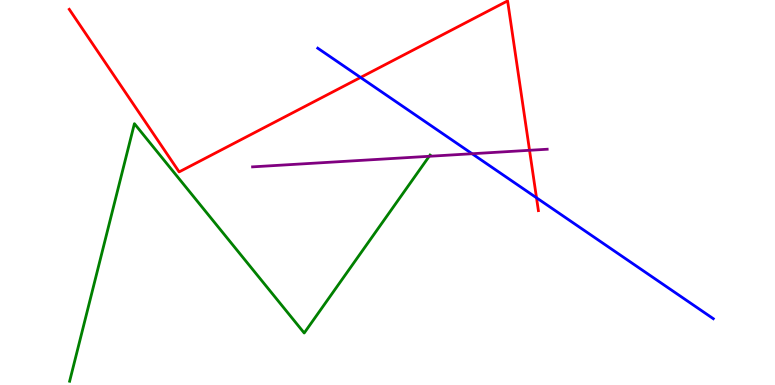[{'lines': ['blue', 'red'], 'intersections': [{'x': 4.65, 'y': 7.99}, {'x': 6.92, 'y': 4.86}]}, {'lines': ['green', 'red'], 'intersections': []}, {'lines': ['purple', 'red'], 'intersections': [{'x': 6.83, 'y': 6.1}]}, {'lines': ['blue', 'green'], 'intersections': []}, {'lines': ['blue', 'purple'], 'intersections': [{'x': 6.09, 'y': 6.01}]}, {'lines': ['green', 'purple'], 'intersections': [{'x': 5.54, 'y': 5.94}]}]